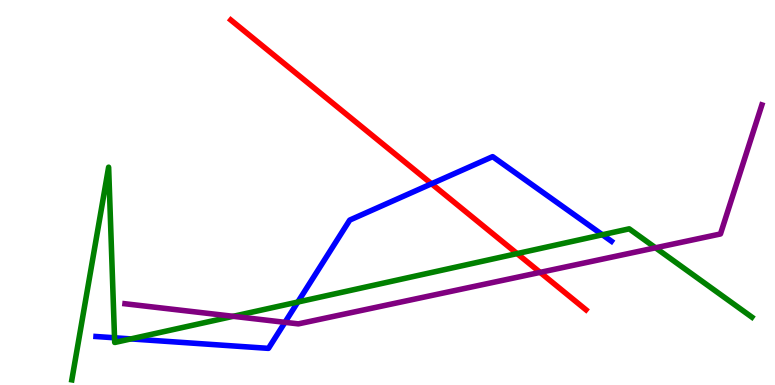[{'lines': ['blue', 'red'], 'intersections': [{'x': 5.57, 'y': 5.23}]}, {'lines': ['green', 'red'], 'intersections': [{'x': 6.67, 'y': 3.41}]}, {'lines': ['purple', 'red'], 'intersections': [{'x': 6.97, 'y': 2.93}]}, {'lines': ['blue', 'green'], 'intersections': [{'x': 1.48, 'y': 1.23}, {'x': 1.69, 'y': 1.2}, {'x': 3.84, 'y': 2.16}, {'x': 7.77, 'y': 3.9}]}, {'lines': ['blue', 'purple'], 'intersections': [{'x': 3.68, 'y': 1.63}]}, {'lines': ['green', 'purple'], 'intersections': [{'x': 3.01, 'y': 1.78}, {'x': 8.46, 'y': 3.56}]}]